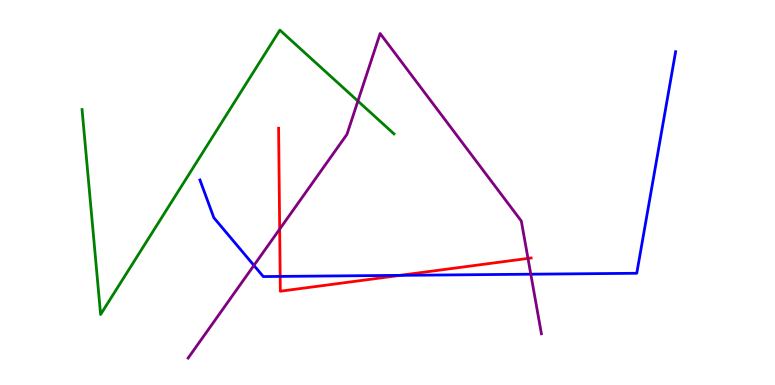[{'lines': ['blue', 'red'], 'intersections': [{'x': 3.62, 'y': 2.82}, {'x': 5.16, 'y': 2.85}]}, {'lines': ['green', 'red'], 'intersections': []}, {'lines': ['purple', 'red'], 'intersections': [{'x': 3.61, 'y': 4.05}, {'x': 6.81, 'y': 3.29}]}, {'lines': ['blue', 'green'], 'intersections': []}, {'lines': ['blue', 'purple'], 'intersections': [{'x': 3.28, 'y': 3.11}, {'x': 6.85, 'y': 2.88}]}, {'lines': ['green', 'purple'], 'intersections': [{'x': 4.62, 'y': 7.38}]}]